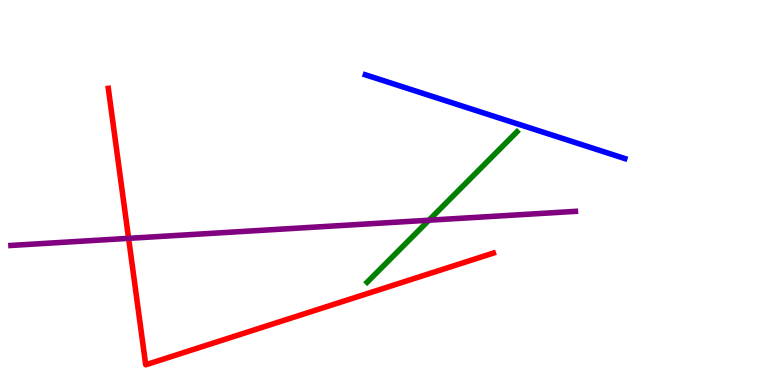[{'lines': ['blue', 'red'], 'intersections': []}, {'lines': ['green', 'red'], 'intersections': []}, {'lines': ['purple', 'red'], 'intersections': [{'x': 1.66, 'y': 3.81}]}, {'lines': ['blue', 'green'], 'intersections': []}, {'lines': ['blue', 'purple'], 'intersections': []}, {'lines': ['green', 'purple'], 'intersections': [{'x': 5.53, 'y': 4.28}]}]